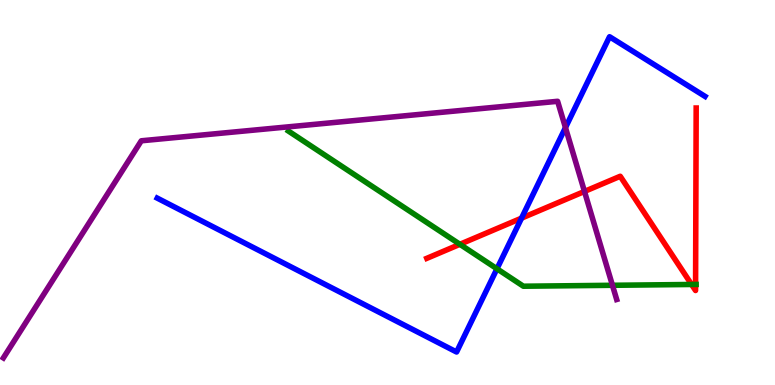[{'lines': ['blue', 'red'], 'intersections': [{'x': 6.73, 'y': 4.33}]}, {'lines': ['green', 'red'], 'intersections': [{'x': 5.93, 'y': 3.65}, {'x': 8.92, 'y': 2.61}, {'x': 8.98, 'y': 2.61}]}, {'lines': ['purple', 'red'], 'intersections': [{'x': 7.54, 'y': 5.03}]}, {'lines': ['blue', 'green'], 'intersections': [{'x': 6.41, 'y': 3.02}]}, {'lines': ['blue', 'purple'], 'intersections': [{'x': 7.3, 'y': 6.69}]}, {'lines': ['green', 'purple'], 'intersections': [{'x': 7.9, 'y': 2.59}]}]